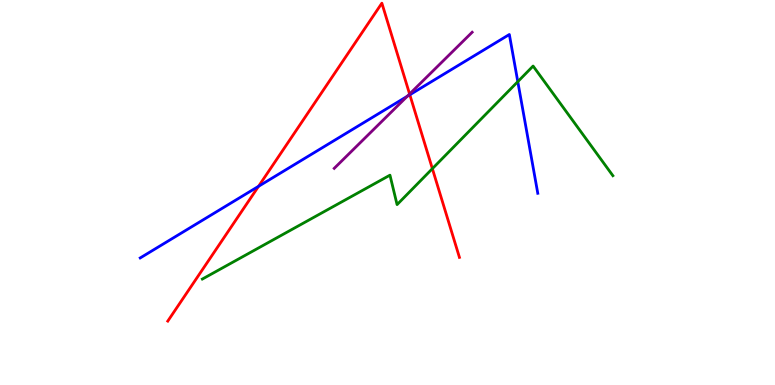[{'lines': ['blue', 'red'], 'intersections': [{'x': 3.34, 'y': 5.16}, {'x': 5.29, 'y': 7.54}]}, {'lines': ['green', 'red'], 'intersections': [{'x': 5.58, 'y': 5.62}]}, {'lines': ['purple', 'red'], 'intersections': [{'x': 5.28, 'y': 7.56}]}, {'lines': ['blue', 'green'], 'intersections': [{'x': 6.68, 'y': 7.88}]}, {'lines': ['blue', 'purple'], 'intersections': [{'x': 5.25, 'y': 7.5}]}, {'lines': ['green', 'purple'], 'intersections': []}]